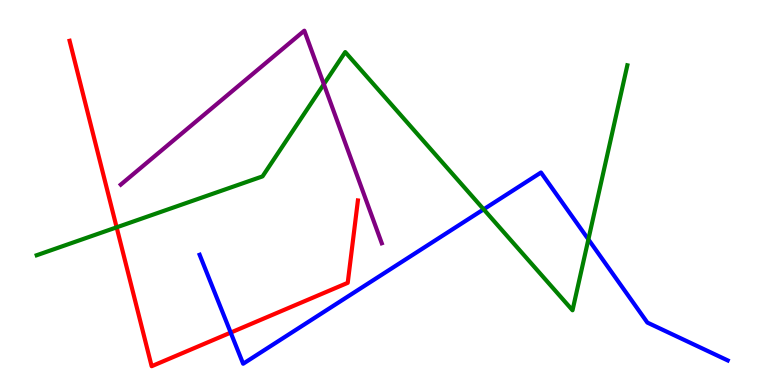[{'lines': ['blue', 'red'], 'intersections': [{'x': 2.98, 'y': 1.36}]}, {'lines': ['green', 'red'], 'intersections': [{'x': 1.5, 'y': 4.1}]}, {'lines': ['purple', 'red'], 'intersections': []}, {'lines': ['blue', 'green'], 'intersections': [{'x': 6.24, 'y': 4.56}, {'x': 7.59, 'y': 3.78}]}, {'lines': ['blue', 'purple'], 'intersections': []}, {'lines': ['green', 'purple'], 'intersections': [{'x': 4.18, 'y': 7.81}]}]